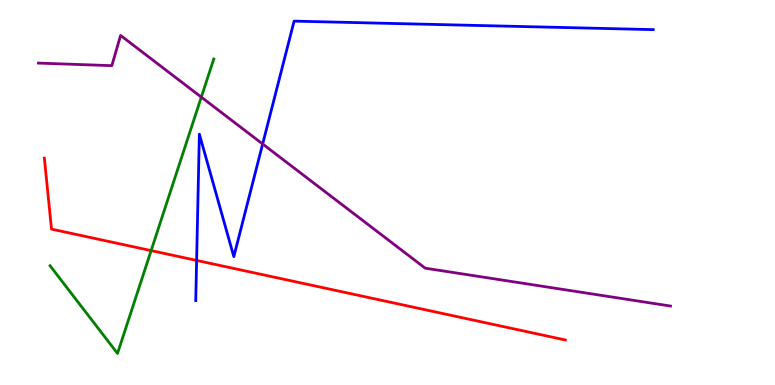[{'lines': ['blue', 'red'], 'intersections': [{'x': 2.54, 'y': 3.24}]}, {'lines': ['green', 'red'], 'intersections': [{'x': 1.95, 'y': 3.49}]}, {'lines': ['purple', 'red'], 'intersections': []}, {'lines': ['blue', 'green'], 'intersections': []}, {'lines': ['blue', 'purple'], 'intersections': [{'x': 3.39, 'y': 6.26}]}, {'lines': ['green', 'purple'], 'intersections': [{'x': 2.6, 'y': 7.48}]}]